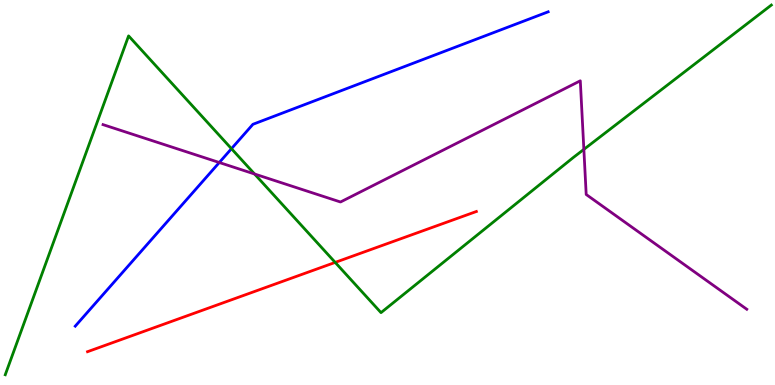[{'lines': ['blue', 'red'], 'intersections': []}, {'lines': ['green', 'red'], 'intersections': [{'x': 4.32, 'y': 3.18}]}, {'lines': ['purple', 'red'], 'intersections': []}, {'lines': ['blue', 'green'], 'intersections': [{'x': 2.99, 'y': 6.14}]}, {'lines': ['blue', 'purple'], 'intersections': [{'x': 2.83, 'y': 5.78}]}, {'lines': ['green', 'purple'], 'intersections': [{'x': 3.28, 'y': 5.48}, {'x': 7.53, 'y': 6.12}]}]